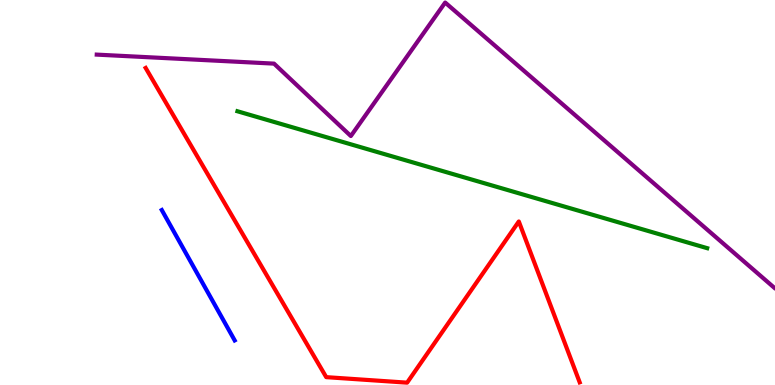[{'lines': ['blue', 'red'], 'intersections': []}, {'lines': ['green', 'red'], 'intersections': []}, {'lines': ['purple', 'red'], 'intersections': []}, {'lines': ['blue', 'green'], 'intersections': []}, {'lines': ['blue', 'purple'], 'intersections': []}, {'lines': ['green', 'purple'], 'intersections': []}]